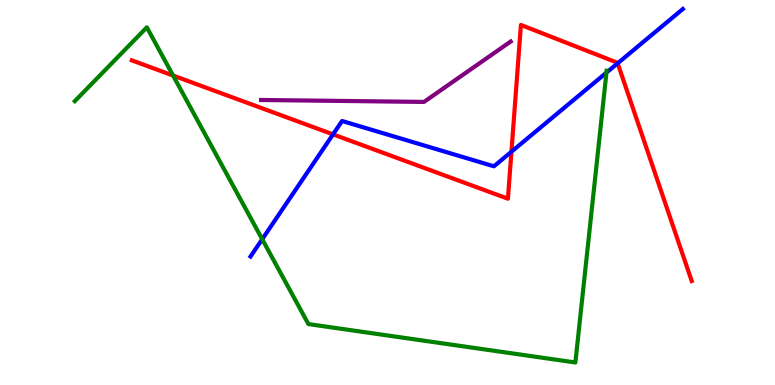[{'lines': ['blue', 'red'], 'intersections': [{'x': 4.3, 'y': 6.51}, {'x': 6.6, 'y': 6.06}, {'x': 7.97, 'y': 8.36}]}, {'lines': ['green', 'red'], 'intersections': [{'x': 2.23, 'y': 8.04}]}, {'lines': ['purple', 'red'], 'intersections': []}, {'lines': ['blue', 'green'], 'intersections': [{'x': 3.38, 'y': 3.79}, {'x': 7.83, 'y': 8.11}]}, {'lines': ['blue', 'purple'], 'intersections': []}, {'lines': ['green', 'purple'], 'intersections': []}]